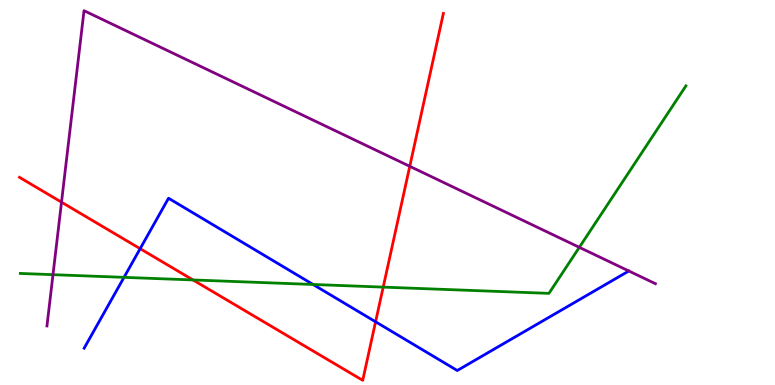[{'lines': ['blue', 'red'], 'intersections': [{'x': 1.81, 'y': 3.54}, {'x': 4.85, 'y': 1.64}]}, {'lines': ['green', 'red'], 'intersections': [{'x': 2.49, 'y': 2.73}, {'x': 4.94, 'y': 2.54}]}, {'lines': ['purple', 'red'], 'intersections': [{'x': 0.794, 'y': 4.75}, {'x': 5.29, 'y': 5.68}]}, {'lines': ['blue', 'green'], 'intersections': [{'x': 1.6, 'y': 2.8}, {'x': 4.04, 'y': 2.61}]}, {'lines': ['blue', 'purple'], 'intersections': []}, {'lines': ['green', 'purple'], 'intersections': [{'x': 0.684, 'y': 2.87}, {'x': 7.48, 'y': 3.58}]}]